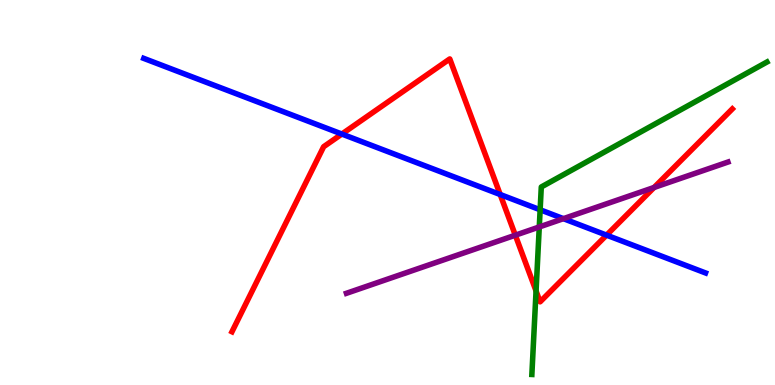[{'lines': ['blue', 'red'], 'intersections': [{'x': 4.41, 'y': 6.52}, {'x': 6.45, 'y': 4.95}, {'x': 7.83, 'y': 3.89}]}, {'lines': ['green', 'red'], 'intersections': [{'x': 6.92, 'y': 2.44}]}, {'lines': ['purple', 'red'], 'intersections': [{'x': 6.65, 'y': 3.89}, {'x': 8.44, 'y': 5.13}]}, {'lines': ['blue', 'green'], 'intersections': [{'x': 6.97, 'y': 4.55}]}, {'lines': ['blue', 'purple'], 'intersections': [{'x': 7.27, 'y': 4.32}]}, {'lines': ['green', 'purple'], 'intersections': [{'x': 6.96, 'y': 4.1}]}]